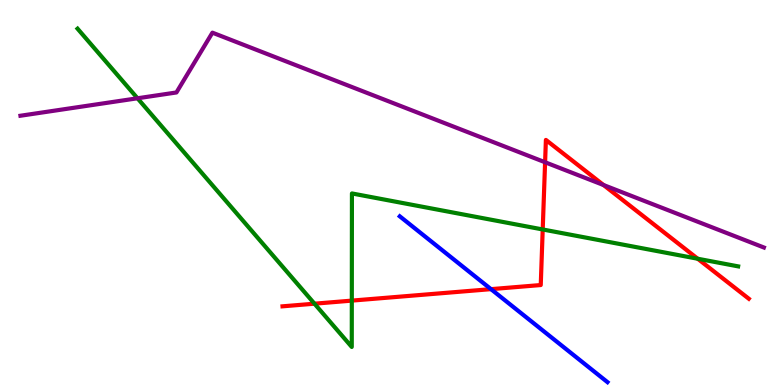[{'lines': ['blue', 'red'], 'intersections': [{'x': 6.34, 'y': 2.49}]}, {'lines': ['green', 'red'], 'intersections': [{'x': 4.06, 'y': 2.11}, {'x': 4.54, 'y': 2.19}, {'x': 7.0, 'y': 4.04}, {'x': 9.0, 'y': 3.28}]}, {'lines': ['purple', 'red'], 'intersections': [{'x': 7.03, 'y': 5.79}, {'x': 7.79, 'y': 5.19}]}, {'lines': ['blue', 'green'], 'intersections': []}, {'lines': ['blue', 'purple'], 'intersections': []}, {'lines': ['green', 'purple'], 'intersections': [{'x': 1.77, 'y': 7.45}]}]